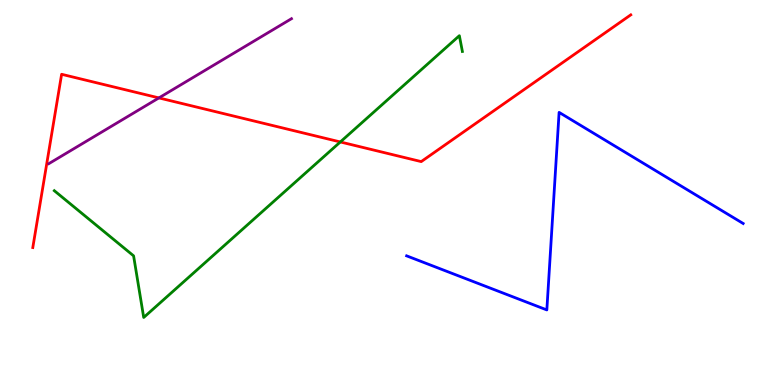[{'lines': ['blue', 'red'], 'intersections': []}, {'lines': ['green', 'red'], 'intersections': [{'x': 4.39, 'y': 6.31}]}, {'lines': ['purple', 'red'], 'intersections': [{'x': 2.05, 'y': 7.46}]}, {'lines': ['blue', 'green'], 'intersections': []}, {'lines': ['blue', 'purple'], 'intersections': []}, {'lines': ['green', 'purple'], 'intersections': []}]